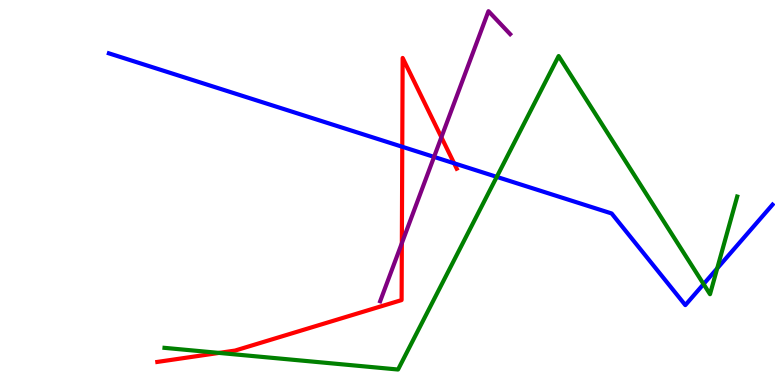[{'lines': ['blue', 'red'], 'intersections': [{'x': 5.19, 'y': 6.19}, {'x': 5.86, 'y': 5.76}]}, {'lines': ['green', 'red'], 'intersections': [{'x': 2.83, 'y': 0.834}]}, {'lines': ['purple', 'red'], 'intersections': [{'x': 5.19, 'y': 3.68}, {'x': 5.7, 'y': 6.43}]}, {'lines': ['blue', 'green'], 'intersections': [{'x': 6.41, 'y': 5.41}, {'x': 9.08, 'y': 2.62}, {'x': 9.25, 'y': 3.03}]}, {'lines': ['blue', 'purple'], 'intersections': [{'x': 5.6, 'y': 5.92}]}, {'lines': ['green', 'purple'], 'intersections': []}]